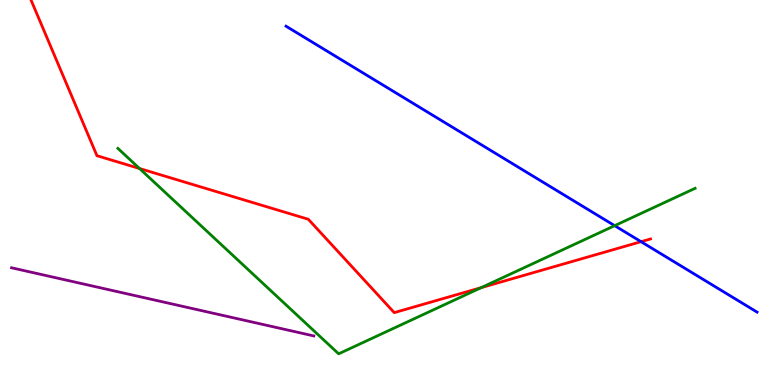[{'lines': ['blue', 'red'], 'intersections': [{'x': 8.27, 'y': 3.72}]}, {'lines': ['green', 'red'], 'intersections': [{'x': 1.8, 'y': 5.62}, {'x': 6.21, 'y': 2.53}]}, {'lines': ['purple', 'red'], 'intersections': []}, {'lines': ['blue', 'green'], 'intersections': [{'x': 7.93, 'y': 4.14}]}, {'lines': ['blue', 'purple'], 'intersections': []}, {'lines': ['green', 'purple'], 'intersections': []}]